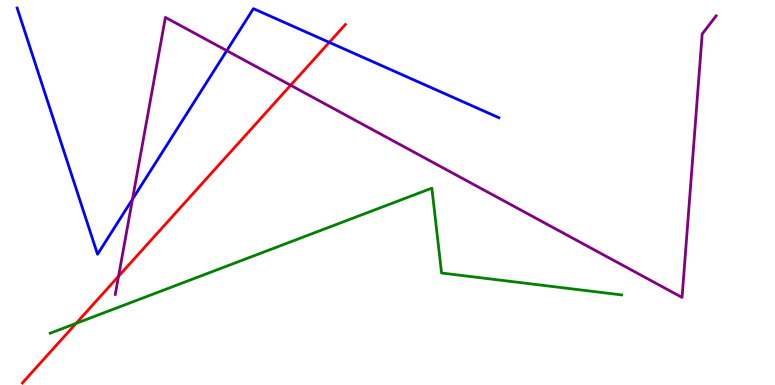[{'lines': ['blue', 'red'], 'intersections': [{'x': 4.25, 'y': 8.9}]}, {'lines': ['green', 'red'], 'intersections': [{'x': 0.982, 'y': 1.6}]}, {'lines': ['purple', 'red'], 'intersections': [{'x': 1.53, 'y': 2.83}, {'x': 3.75, 'y': 7.79}]}, {'lines': ['blue', 'green'], 'intersections': []}, {'lines': ['blue', 'purple'], 'intersections': [{'x': 1.71, 'y': 4.83}, {'x': 2.93, 'y': 8.68}]}, {'lines': ['green', 'purple'], 'intersections': []}]